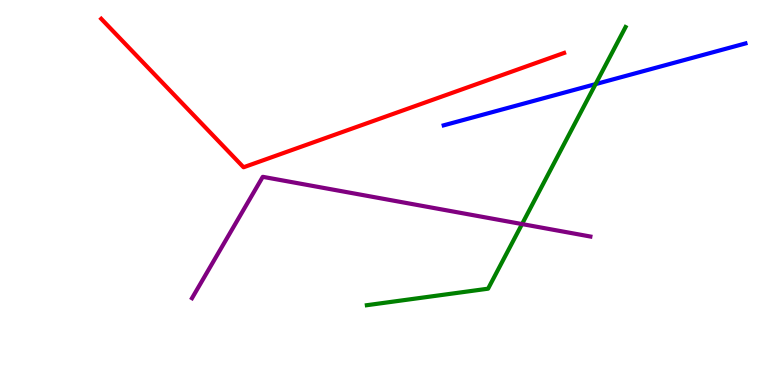[{'lines': ['blue', 'red'], 'intersections': []}, {'lines': ['green', 'red'], 'intersections': []}, {'lines': ['purple', 'red'], 'intersections': []}, {'lines': ['blue', 'green'], 'intersections': [{'x': 7.68, 'y': 7.82}]}, {'lines': ['blue', 'purple'], 'intersections': []}, {'lines': ['green', 'purple'], 'intersections': [{'x': 6.74, 'y': 4.18}]}]